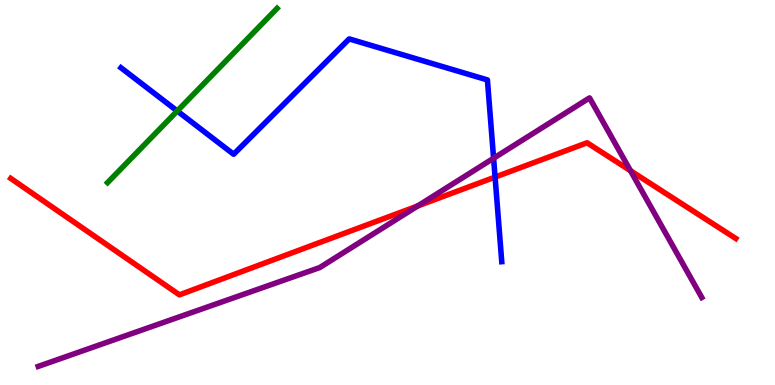[{'lines': ['blue', 'red'], 'intersections': [{'x': 6.39, 'y': 5.4}]}, {'lines': ['green', 'red'], 'intersections': []}, {'lines': ['purple', 'red'], 'intersections': [{'x': 5.39, 'y': 4.65}, {'x': 8.14, 'y': 5.57}]}, {'lines': ['blue', 'green'], 'intersections': [{'x': 2.29, 'y': 7.12}]}, {'lines': ['blue', 'purple'], 'intersections': [{'x': 6.37, 'y': 5.89}]}, {'lines': ['green', 'purple'], 'intersections': []}]